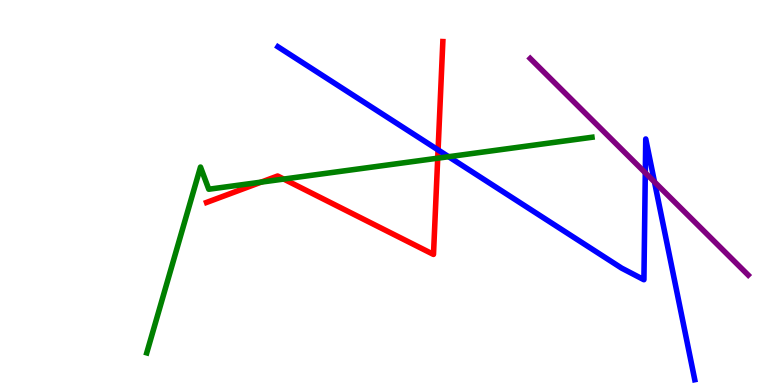[{'lines': ['blue', 'red'], 'intersections': [{'x': 5.65, 'y': 6.11}]}, {'lines': ['green', 'red'], 'intersections': [{'x': 3.37, 'y': 5.27}, {'x': 3.66, 'y': 5.35}, {'x': 5.65, 'y': 5.89}]}, {'lines': ['purple', 'red'], 'intersections': []}, {'lines': ['blue', 'green'], 'intersections': [{'x': 5.79, 'y': 5.93}]}, {'lines': ['blue', 'purple'], 'intersections': [{'x': 8.33, 'y': 5.51}, {'x': 8.45, 'y': 5.27}]}, {'lines': ['green', 'purple'], 'intersections': []}]